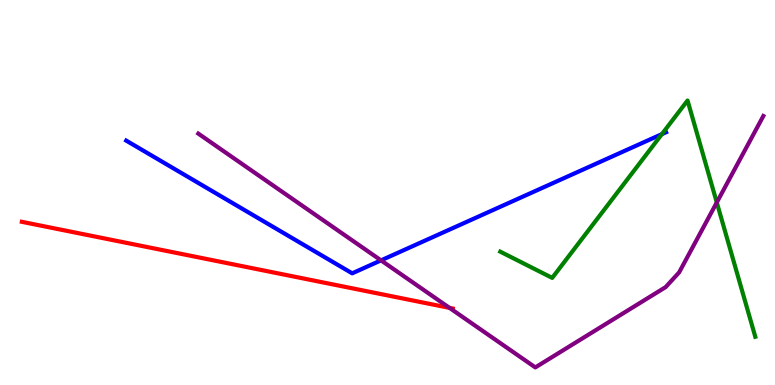[{'lines': ['blue', 'red'], 'intersections': []}, {'lines': ['green', 'red'], 'intersections': []}, {'lines': ['purple', 'red'], 'intersections': [{'x': 5.8, 'y': 2.0}]}, {'lines': ['blue', 'green'], 'intersections': [{'x': 8.54, 'y': 6.52}]}, {'lines': ['blue', 'purple'], 'intersections': [{'x': 4.92, 'y': 3.24}]}, {'lines': ['green', 'purple'], 'intersections': [{'x': 9.25, 'y': 4.74}]}]